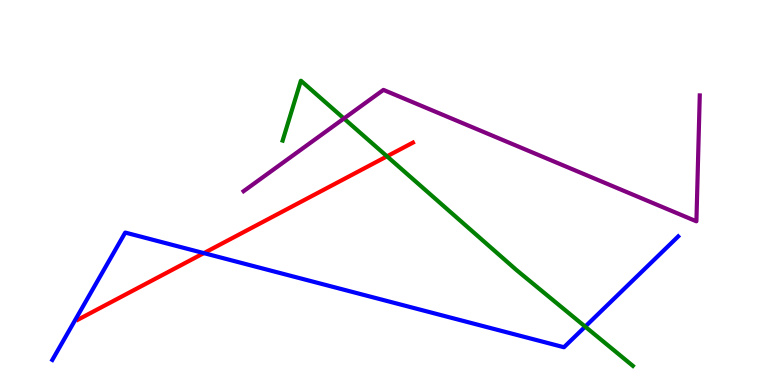[{'lines': ['blue', 'red'], 'intersections': [{'x': 2.63, 'y': 3.43}]}, {'lines': ['green', 'red'], 'intersections': [{'x': 4.99, 'y': 5.94}]}, {'lines': ['purple', 'red'], 'intersections': []}, {'lines': ['blue', 'green'], 'intersections': [{'x': 7.55, 'y': 1.52}]}, {'lines': ['blue', 'purple'], 'intersections': []}, {'lines': ['green', 'purple'], 'intersections': [{'x': 4.44, 'y': 6.92}]}]